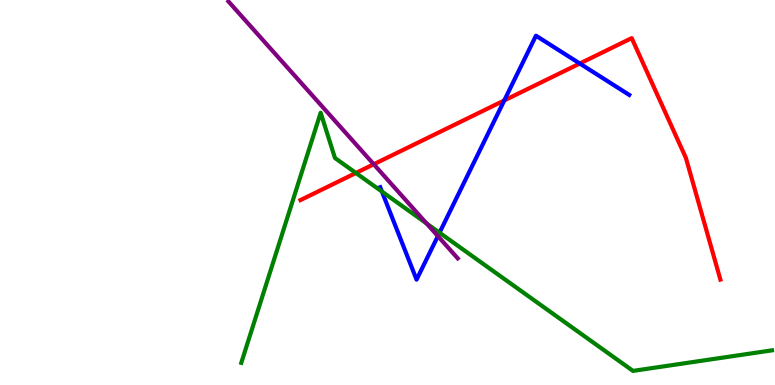[{'lines': ['blue', 'red'], 'intersections': [{'x': 6.51, 'y': 7.39}, {'x': 7.48, 'y': 8.35}]}, {'lines': ['green', 'red'], 'intersections': [{'x': 4.59, 'y': 5.51}]}, {'lines': ['purple', 'red'], 'intersections': [{'x': 4.82, 'y': 5.73}]}, {'lines': ['blue', 'green'], 'intersections': [{'x': 4.93, 'y': 5.02}, {'x': 5.67, 'y': 3.96}]}, {'lines': ['blue', 'purple'], 'intersections': [{'x': 5.65, 'y': 3.87}]}, {'lines': ['green', 'purple'], 'intersections': [{'x': 5.5, 'y': 4.2}]}]